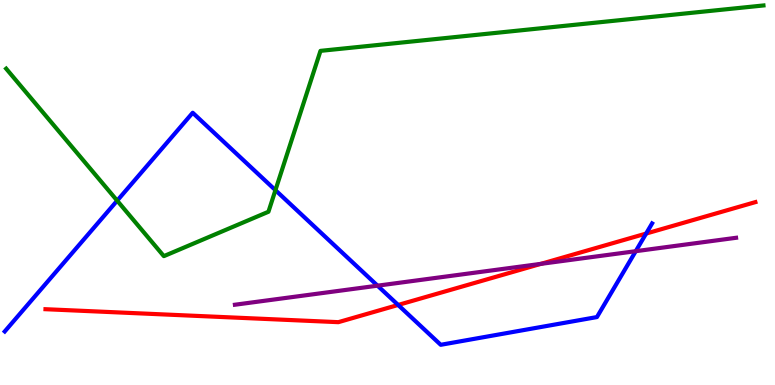[{'lines': ['blue', 'red'], 'intersections': [{'x': 5.14, 'y': 2.08}, {'x': 8.34, 'y': 3.93}]}, {'lines': ['green', 'red'], 'intersections': []}, {'lines': ['purple', 'red'], 'intersections': [{'x': 6.98, 'y': 3.15}]}, {'lines': ['blue', 'green'], 'intersections': [{'x': 1.51, 'y': 4.79}, {'x': 3.55, 'y': 5.06}]}, {'lines': ['blue', 'purple'], 'intersections': [{'x': 4.87, 'y': 2.58}, {'x': 8.2, 'y': 3.48}]}, {'lines': ['green', 'purple'], 'intersections': []}]